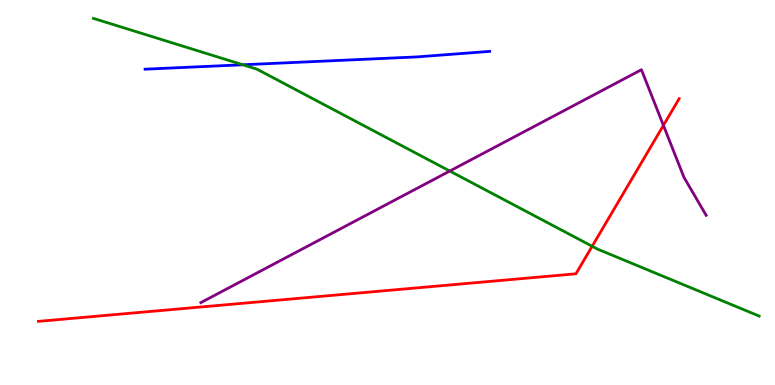[{'lines': ['blue', 'red'], 'intersections': []}, {'lines': ['green', 'red'], 'intersections': [{'x': 7.64, 'y': 3.6}]}, {'lines': ['purple', 'red'], 'intersections': [{'x': 8.56, 'y': 6.74}]}, {'lines': ['blue', 'green'], 'intersections': [{'x': 3.13, 'y': 8.32}]}, {'lines': ['blue', 'purple'], 'intersections': []}, {'lines': ['green', 'purple'], 'intersections': [{'x': 5.8, 'y': 5.56}]}]